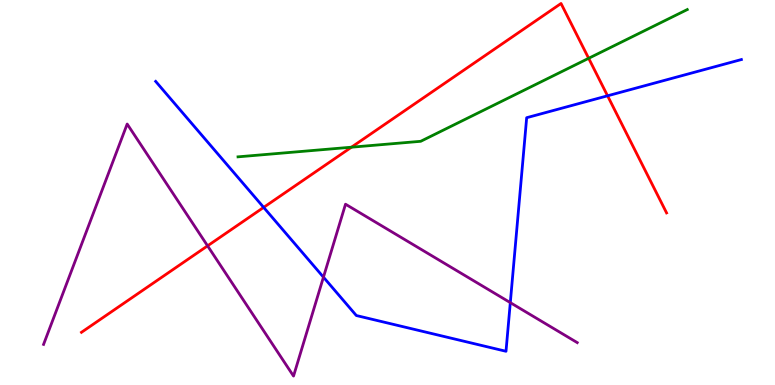[{'lines': ['blue', 'red'], 'intersections': [{'x': 3.4, 'y': 4.61}, {'x': 7.84, 'y': 7.51}]}, {'lines': ['green', 'red'], 'intersections': [{'x': 4.53, 'y': 6.18}, {'x': 7.6, 'y': 8.49}]}, {'lines': ['purple', 'red'], 'intersections': [{'x': 2.68, 'y': 3.61}]}, {'lines': ['blue', 'green'], 'intersections': []}, {'lines': ['blue', 'purple'], 'intersections': [{'x': 4.17, 'y': 2.8}, {'x': 6.58, 'y': 2.14}]}, {'lines': ['green', 'purple'], 'intersections': []}]